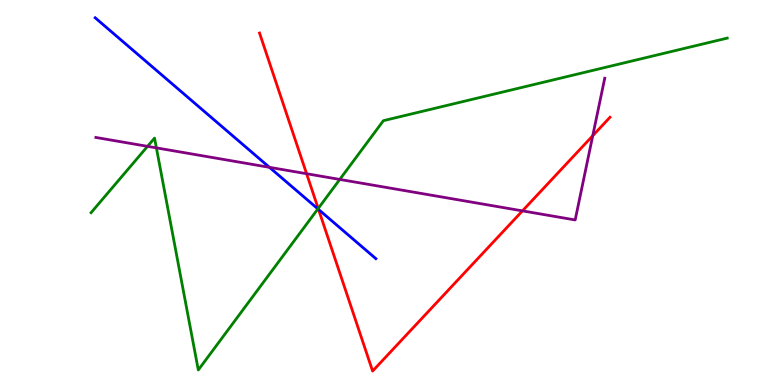[{'lines': ['blue', 'red'], 'intersections': [{'x': 4.11, 'y': 4.56}]}, {'lines': ['green', 'red'], 'intersections': [{'x': 4.11, 'y': 4.59}]}, {'lines': ['purple', 'red'], 'intersections': [{'x': 3.96, 'y': 5.49}, {'x': 6.74, 'y': 4.52}, {'x': 7.65, 'y': 6.47}]}, {'lines': ['blue', 'green'], 'intersections': [{'x': 4.1, 'y': 4.57}]}, {'lines': ['blue', 'purple'], 'intersections': [{'x': 3.48, 'y': 5.65}]}, {'lines': ['green', 'purple'], 'intersections': [{'x': 1.9, 'y': 6.2}, {'x': 2.02, 'y': 6.16}, {'x': 4.38, 'y': 5.34}]}]